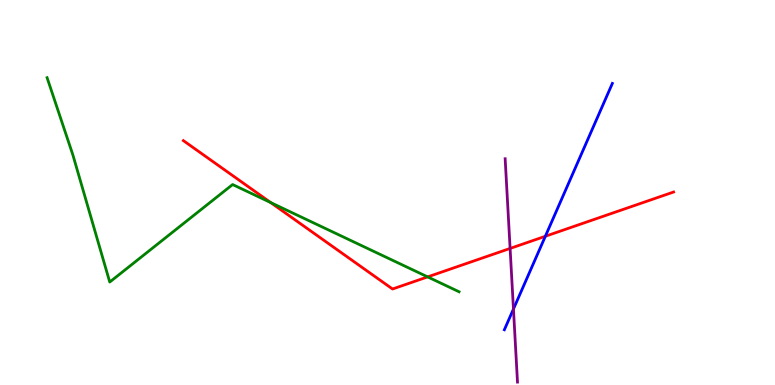[{'lines': ['blue', 'red'], 'intersections': [{'x': 7.04, 'y': 3.86}]}, {'lines': ['green', 'red'], 'intersections': [{'x': 3.49, 'y': 4.74}, {'x': 5.52, 'y': 2.81}]}, {'lines': ['purple', 'red'], 'intersections': [{'x': 6.58, 'y': 3.55}]}, {'lines': ['blue', 'green'], 'intersections': []}, {'lines': ['blue', 'purple'], 'intersections': [{'x': 6.63, 'y': 1.97}]}, {'lines': ['green', 'purple'], 'intersections': []}]